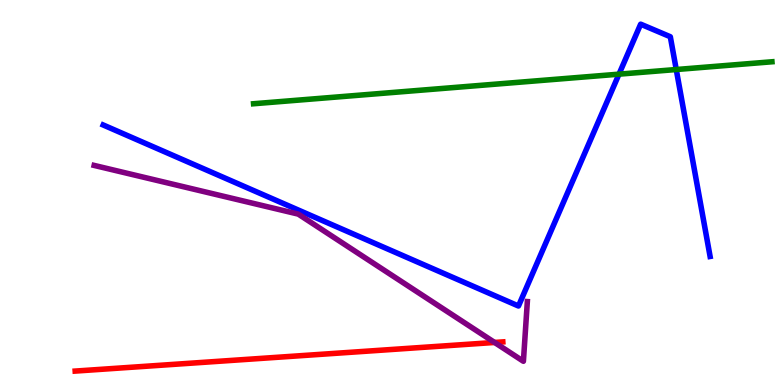[{'lines': ['blue', 'red'], 'intersections': []}, {'lines': ['green', 'red'], 'intersections': []}, {'lines': ['purple', 'red'], 'intersections': [{'x': 6.38, 'y': 1.1}]}, {'lines': ['blue', 'green'], 'intersections': [{'x': 7.99, 'y': 8.07}, {'x': 8.73, 'y': 8.19}]}, {'lines': ['blue', 'purple'], 'intersections': []}, {'lines': ['green', 'purple'], 'intersections': []}]